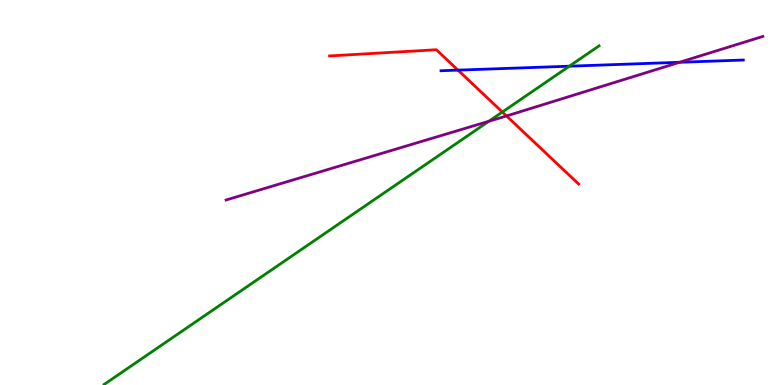[{'lines': ['blue', 'red'], 'intersections': [{'x': 5.91, 'y': 8.18}]}, {'lines': ['green', 'red'], 'intersections': [{'x': 6.48, 'y': 7.09}]}, {'lines': ['purple', 'red'], 'intersections': [{'x': 6.54, 'y': 6.99}]}, {'lines': ['blue', 'green'], 'intersections': [{'x': 7.35, 'y': 8.28}]}, {'lines': ['blue', 'purple'], 'intersections': [{'x': 8.77, 'y': 8.38}]}, {'lines': ['green', 'purple'], 'intersections': [{'x': 6.31, 'y': 6.85}]}]